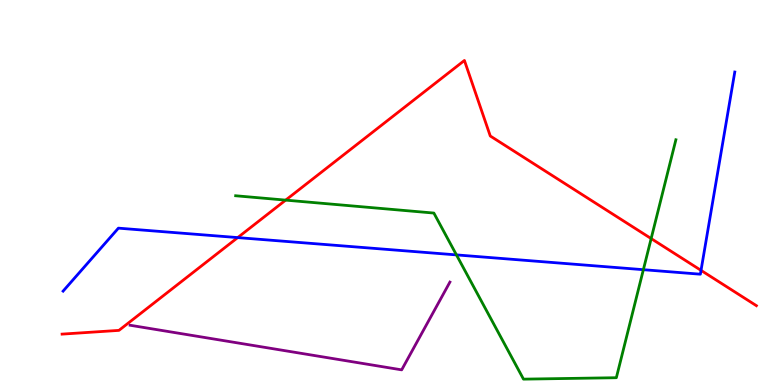[{'lines': ['blue', 'red'], 'intersections': [{'x': 3.07, 'y': 3.83}, {'x': 9.05, 'y': 2.98}]}, {'lines': ['green', 'red'], 'intersections': [{'x': 3.69, 'y': 4.8}, {'x': 8.4, 'y': 3.8}]}, {'lines': ['purple', 'red'], 'intersections': []}, {'lines': ['blue', 'green'], 'intersections': [{'x': 5.89, 'y': 3.38}, {'x': 8.3, 'y': 3.0}]}, {'lines': ['blue', 'purple'], 'intersections': []}, {'lines': ['green', 'purple'], 'intersections': []}]